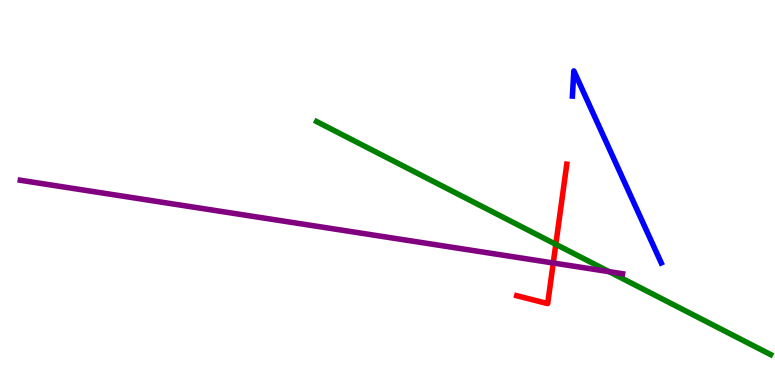[{'lines': ['blue', 'red'], 'intersections': []}, {'lines': ['green', 'red'], 'intersections': [{'x': 7.17, 'y': 3.65}]}, {'lines': ['purple', 'red'], 'intersections': [{'x': 7.14, 'y': 3.17}]}, {'lines': ['blue', 'green'], 'intersections': []}, {'lines': ['blue', 'purple'], 'intersections': []}, {'lines': ['green', 'purple'], 'intersections': [{'x': 7.86, 'y': 2.94}]}]